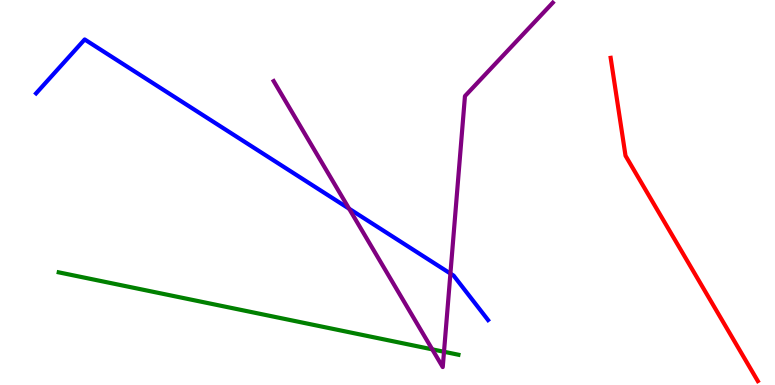[{'lines': ['blue', 'red'], 'intersections': []}, {'lines': ['green', 'red'], 'intersections': []}, {'lines': ['purple', 'red'], 'intersections': []}, {'lines': ['blue', 'green'], 'intersections': []}, {'lines': ['blue', 'purple'], 'intersections': [{'x': 4.5, 'y': 4.58}, {'x': 5.81, 'y': 2.89}]}, {'lines': ['green', 'purple'], 'intersections': [{'x': 5.58, 'y': 0.926}, {'x': 5.73, 'y': 0.863}]}]